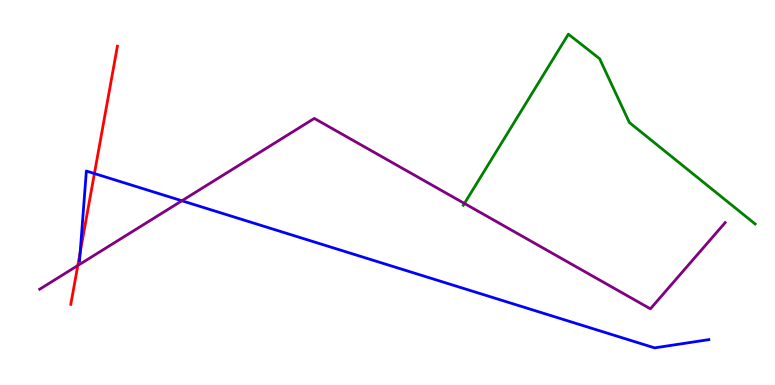[{'lines': ['blue', 'red'], 'intersections': [{'x': 1.03, 'y': 3.44}, {'x': 1.22, 'y': 5.49}]}, {'lines': ['green', 'red'], 'intersections': []}, {'lines': ['purple', 'red'], 'intersections': [{'x': 1.0, 'y': 3.1}]}, {'lines': ['blue', 'green'], 'intersections': []}, {'lines': ['blue', 'purple'], 'intersections': [{'x': 2.35, 'y': 4.79}]}, {'lines': ['green', 'purple'], 'intersections': [{'x': 5.99, 'y': 4.72}]}]